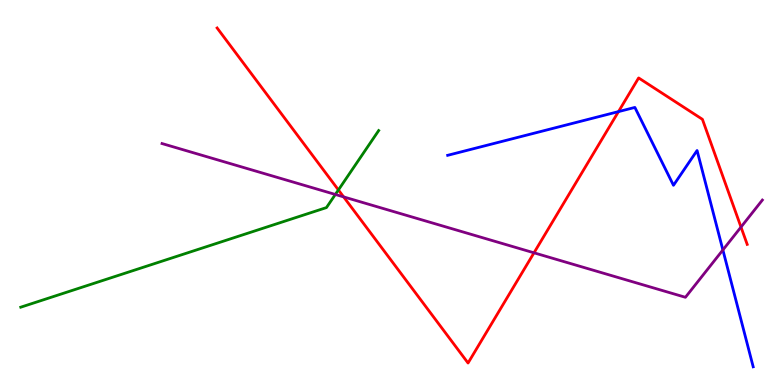[{'lines': ['blue', 'red'], 'intersections': [{'x': 7.98, 'y': 7.1}]}, {'lines': ['green', 'red'], 'intersections': [{'x': 4.37, 'y': 5.07}]}, {'lines': ['purple', 'red'], 'intersections': [{'x': 4.43, 'y': 4.89}, {'x': 6.89, 'y': 3.43}, {'x': 9.56, 'y': 4.1}]}, {'lines': ['blue', 'green'], 'intersections': []}, {'lines': ['blue', 'purple'], 'intersections': [{'x': 9.33, 'y': 3.51}]}, {'lines': ['green', 'purple'], 'intersections': [{'x': 4.33, 'y': 4.95}]}]